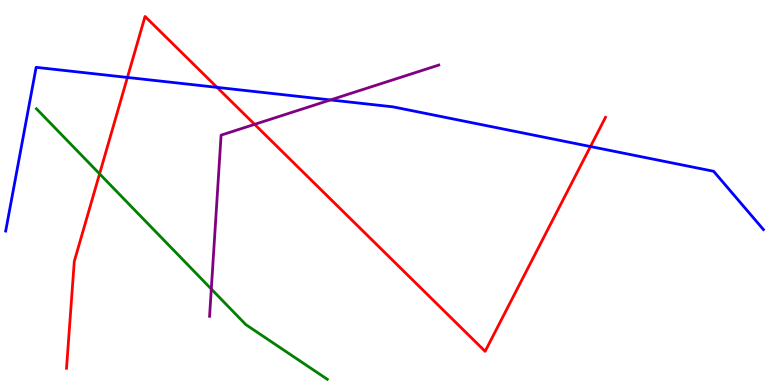[{'lines': ['blue', 'red'], 'intersections': [{'x': 1.64, 'y': 7.99}, {'x': 2.8, 'y': 7.73}, {'x': 7.62, 'y': 6.19}]}, {'lines': ['green', 'red'], 'intersections': [{'x': 1.28, 'y': 5.48}]}, {'lines': ['purple', 'red'], 'intersections': [{'x': 3.29, 'y': 6.77}]}, {'lines': ['blue', 'green'], 'intersections': []}, {'lines': ['blue', 'purple'], 'intersections': [{'x': 4.26, 'y': 7.4}]}, {'lines': ['green', 'purple'], 'intersections': [{'x': 2.73, 'y': 2.49}]}]